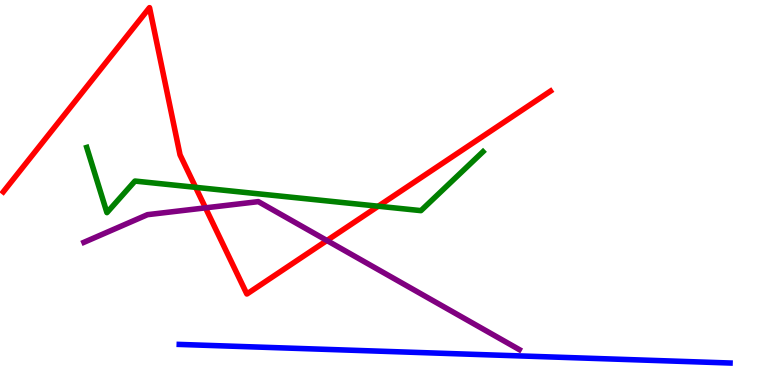[{'lines': ['blue', 'red'], 'intersections': []}, {'lines': ['green', 'red'], 'intersections': [{'x': 2.52, 'y': 5.13}, {'x': 4.88, 'y': 4.64}]}, {'lines': ['purple', 'red'], 'intersections': [{'x': 2.65, 'y': 4.6}, {'x': 4.22, 'y': 3.75}]}, {'lines': ['blue', 'green'], 'intersections': []}, {'lines': ['blue', 'purple'], 'intersections': []}, {'lines': ['green', 'purple'], 'intersections': []}]